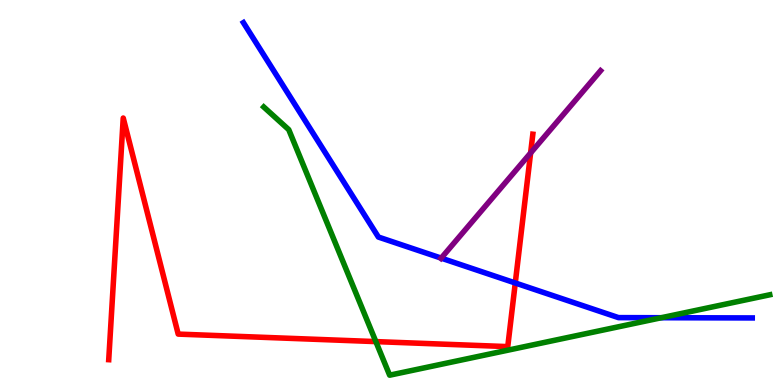[{'lines': ['blue', 'red'], 'intersections': [{'x': 6.65, 'y': 2.65}]}, {'lines': ['green', 'red'], 'intersections': [{'x': 4.85, 'y': 1.13}]}, {'lines': ['purple', 'red'], 'intersections': [{'x': 6.85, 'y': 6.03}]}, {'lines': ['blue', 'green'], 'intersections': [{'x': 8.53, 'y': 1.75}]}, {'lines': ['blue', 'purple'], 'intersections': [{'x': 5.69, 'y': 3.3}]}, {'lines': ['green', 'purple'], 'intersections': []}]